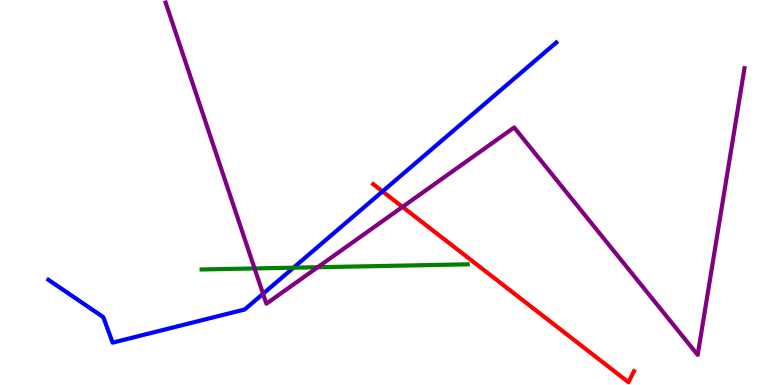[{'lines': ['blue', 'red'], 'intersections': [{'x': 4.94, 'y': 5.03}]}, {'lines': ['green', 'red'], 'intersections': []}, {'lines': ['purple', 'red'], 'intersections': [{'x': 5.19, 'y': 4.63}]}, {'lines': ['blue', 'green'], 'intersections': [{'x': 3.79, 'y': 3.05}]}, {'lines': ['blue', 'purple'], 'intersections': [{'x': 3.39, 'y': 2.37}]}, {'lines': ['green', 'purple'], 'intersections': [{'x': 3.28, 'y': 3.03}, {'x': 4.1, 'y': 3.06}]}]